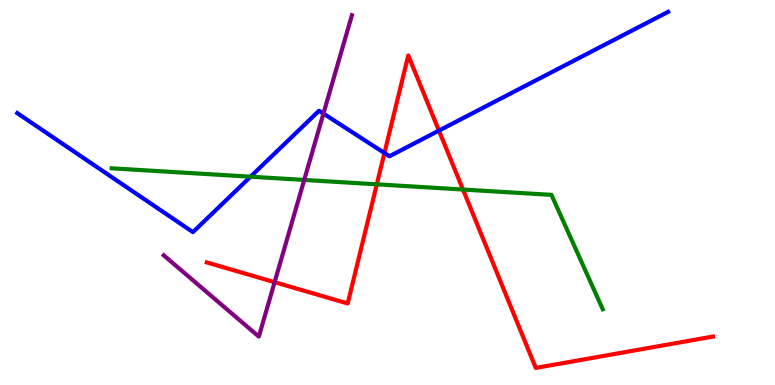[{'lines': ['blue', 'red'], 'intersections': [{'x': 4.96, 'y': 6.03}, {'x': 5.66, 'y': 6.61}]}, {'lines': ['green', 'red'], 'intersections': [{'x': 4.86, 'y': 5.21}, {'x': 5.97, 'y': 5.08}]}, {'lines': ['purple', 'red'], 'intersections': [{'x': 3.54, 'y': 2.67}]}, {'lines': ['blue', 'green'], 'intersections': [{'x': 3.23, 'y': 5.41}]}, {'lines': ['blue', 'purple'], 'intersections': [{'x': 4.17, 'y': 7.05}]}, {'lines': ['green', 'purple'], 'intersections': [{'x': 3.93, 'y': 5.33}]}]